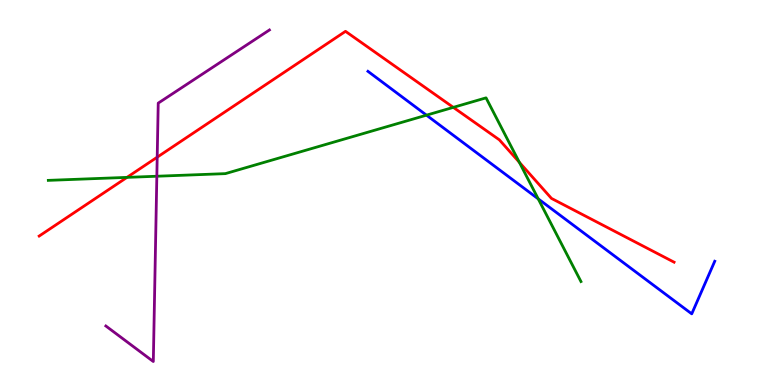[{'lines': ['blue', 'red'], 'intersections': []}, {'lines': ['green', 'red'], 'intersections': [{'x': 1.64, 'y': 5.39}, {'x': 5.85, 'y': 7.21}, {'x': 6.7, 'y': 5.79}]}, {'lines': ['purple', 'red'], 'intersections': [{'x': 2.03, 'y': 5.92}]}, {'lines': ['blue', 'green'], 'intersections': [{'x': 5.5, 'y': 7.01}, {'x': 6.94, 'y': 4.83}]}, {'lines': ['blue', 'purple'], 'intersections': []}, {'lines': ['green', 'purple'], 'intersections': [{'x': 2.02, 'y': 5.42}]}]